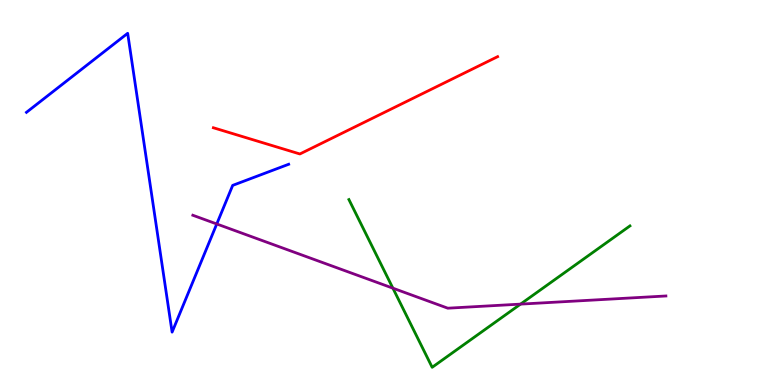[{'lines': ['blue', 'red'], 'intersections': []}, {'lines': ['green', 'red'], 'intersections': []}, {'lines': ['purple', 'red'], 'intersections': []}, {'lines': ['blue', 'green'], 'intersections': []}, {'lines': ['blue', 'purple'], 'intersections': [{'x': 2.8, 'y': 4.18}]}, {'lines': ['green', 'purple'], 'intersections': [{'x': 5.07, 'y': 2.51}, {'x': 6.72, 'y': 2.1}]}]